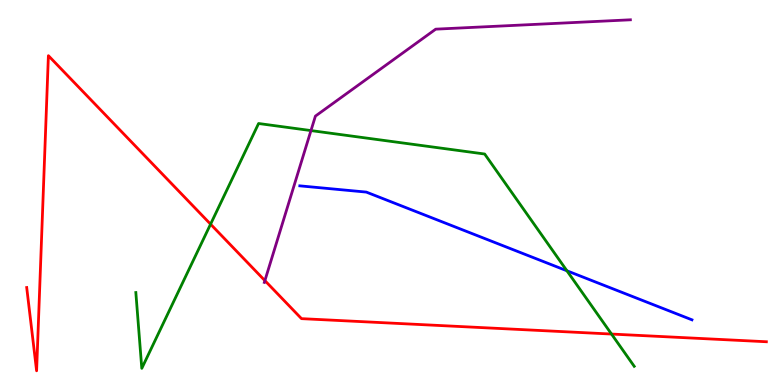[{'lines': ['blue', 'red'], 'intersections': []}, {'lines': ['green', 'red'], 'intersections': [{'x': 2.72, 'y': 4.18}, {'x': 7.89, 'y': 1.32}]}, {'lines': ['purple', 'red'], 'intersections': [{'x': 3.42, 'y': 2.71}]}, {'lines': ['blue', 'green'], 'intersections': [{'x': 7.32, 'y': 2.97}]}, {'lines': ['blue', 'purple'], 'intersections': []}, {'lines': ['green', 'purple'], 'intersections': [{'x': 4.01, 'y': 6.61}]}]